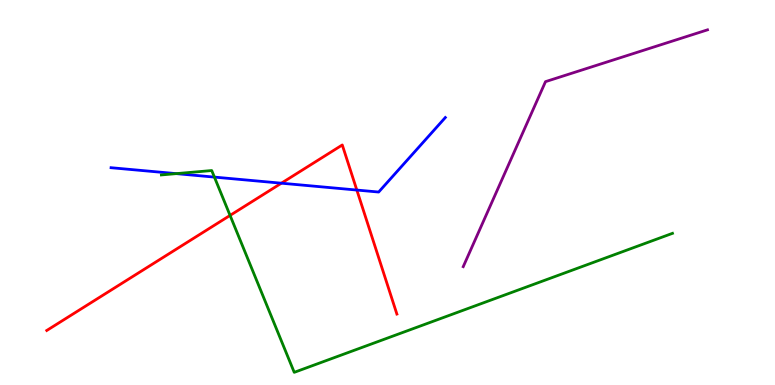[{'lines': ['blue', 'red'], 'intersections': [{'x': 3.63, 'y': 5.24}, {'x': 4.6, 'y': 5.06}]}, {'lines': ['green', 'red'], 'intersections': [{'x': 2.97, 'y': 4.4}]}, {'lines': ['purple', 'red'], 'intersections': []}, {'lines': ['blue', 'green'], 'intersections': [{'x': 2.27, 'y': 5.49}, {'x': 2.77, 'y': 5.4}]}, {'lines': ['blue', 'purple'], 'intersections': []}, {'lines': ['green', 'purple'], 'intersections': []}]